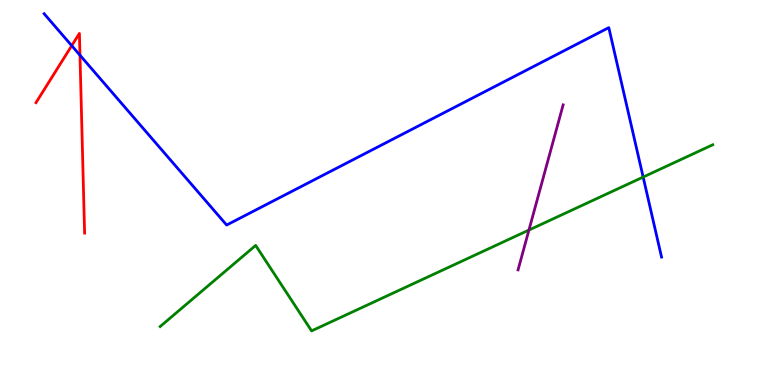[{'lines': ['blue', 'red'], 'intersections': [{'x': 0.926, 'y': 8.81}, {'x': 1.03, 'y': 8.57}]}, {'lines': ['green', 'red'], 'intersections': []}, {'lines': ['purple', 'red'], 'intersections': []}, {'lines': ['blue', 'green'], 'intersections': [{'x': 8.3, 'y': 5.4}]}, {'lines': ['blue', 'purple'], 'intersections': []}, {'lines': ['green', 'purple'], 'intersections': [{'x': 6.82, 'y': 4.02}]}]